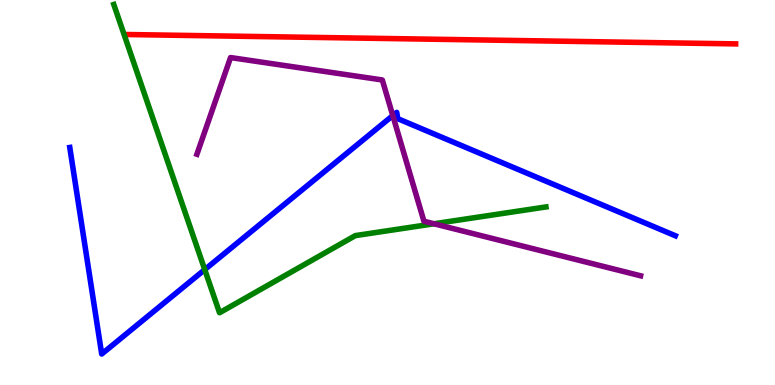[{'lines': ['blue', 'red'], 'intersections': []}, {'lines': ['green', 'red'], 'intersections': []}, {'lines': ['purple', 'red'], 'intersections': []}, {'lines': ['blue', 'green'], 'intersections': [{'x': 2.64, 'y': 3.0}]}, {'lines': ['blue', 'purple'], 'intersections': [{'x': 5.07, 'y': 7.0}]}, {'lines': ['green', 'purple'], 'intersections': [{'x': 5.6, 'y': 4.19}]}]